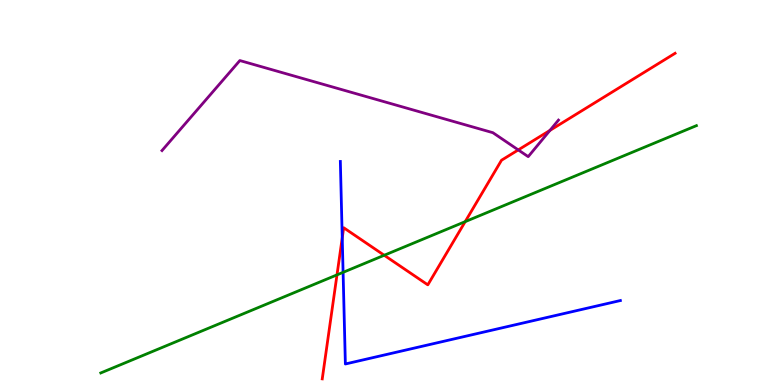[{'lines': ['blue', 'red'], 'intersections': [{'x': 4.42, 'y': 3.82}]}, {'lines': ['green', 'red'], 'intersections': [{'x': 4.35, 'y': 2.86}, {'x': 4.96, 'y': 3.37}, {'x': 6.0, 'y': 4.24}]}, {'lines': ['purple', 'red'], 'intersections': [{'x': 6.69, 'y': 6.11}, {'x': 7.1, 'y': 6.61}]}, {'lines': ['blue', 'green'], 'intersections': [{'x': 4.43, 'y': 2.93}]}, {'lines': ['blue', 'purple'], 'intersections': []}, {'lines': ['green', 'purple'], 'intersections': []}]